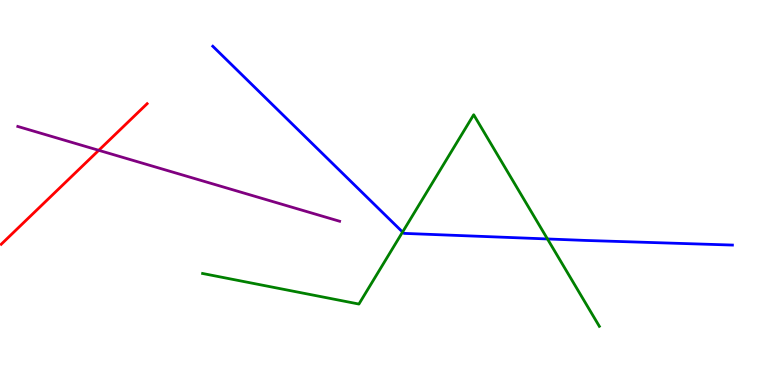[{'lines': ['blue', 'red'], 'intersections': []}, {'lines': ['green', 'red'], 'intersections': []}, {'lines': ['purple', 'red'], 'intersections': [{'x': 1.27, 'y': 6.1}]}, {'lines': ['blue', 'green'], 'intersections': [{'x': 5.19, 'y': 3.97}, {'x': 7.06, 'y': 3.79}]}, {'lines': ['blue', 'purple'], 'intersections': []}, {'lines': ['green', 'purple'], 'intersections': []}]